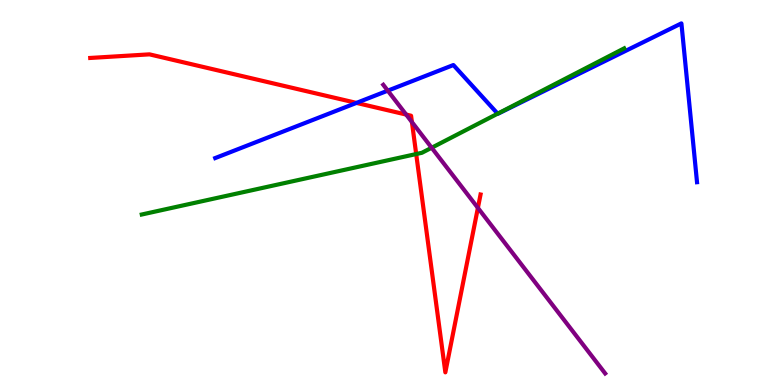[{'lines': ['blue', 'red'], 'intersections': [{'x': 4.6, 'y': 7.33}]}, {'lines': ['green', 'red'], 'intersections': [{'x': 5.37, 'y': 6.0}]}, {'lines': ['purple', 'red'], 'intersections': [{'x': 5.24, 'y': 7.02}, {'x': 5.32, 'y': 6.83}, {'x': 6.17, 'y': 4.6}]}, {'lines': ['blue', 'green'], 'intersections': [{'x': 6.42, 'y': 7.05}]}, {'lines': ['blue', 'purple'], 'intersections': [{'x': 5.0, 'y': 7.65}]}, {'lines': ['green', 'purple'], 'intersections': [{'x': 5.57, 'y': 6.16}]}]